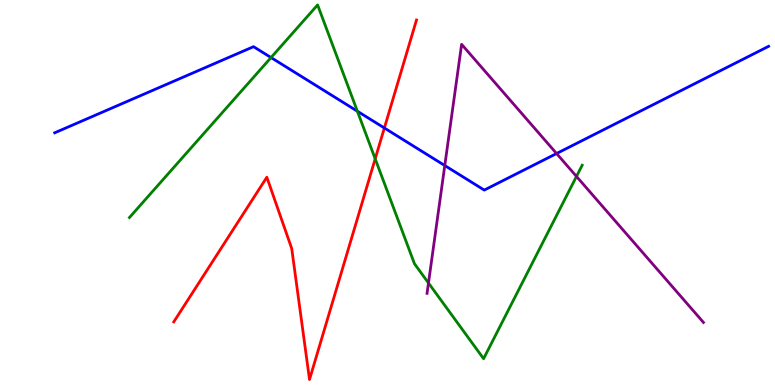[{'lines': ['blue', 'red'], 'intersections': [{'x': 4.96, 'y': 6.68}]}, {'lines': ['green', 'red'], 'intersections': [{'x': 4.84, 'y': 5.88}]}, {'lines': ['purple', 'red'], 'intersections': []}, {'lines': ['blue', 'green'], 'intersections': [{'x': 3.5, 'y': 8.51}, {'x': 4.61, 'y': 7.11}]}, {'lines': ['blue', 'purple'], 'intersections': [{'x': 5.74, 'y': 5.7}, {'x': 7.18, 'y': 6.01}]}, {'lines': ['green', 'purple'], 'intersections': [{'x': 5.53, 'y': 2.65}, {'x': 7.44, 'y': 5.42}]}]